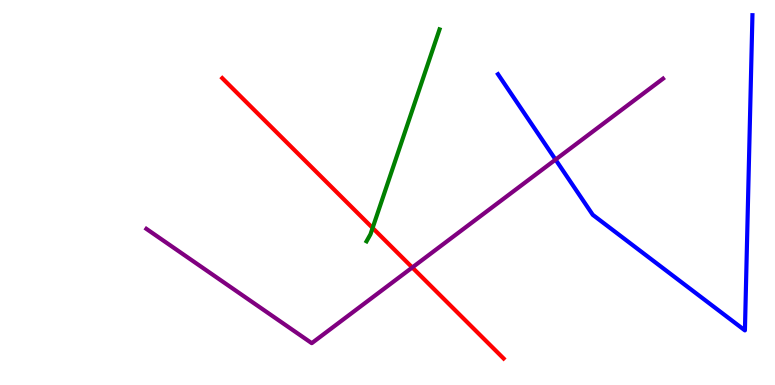[{'lines': ['blue', 'red'], 'intersections': []}, {'lines': ['green', 'red'], 'intersections': [{'x': 4.81, 'y': 4.08}]}, {'lines': ['purple', 'red'], 'intersections': [{'x': 5.32, 'y': 3.05}]}, {'lines': ['blue', 'green'], 'intersections': []}, {'lines': ['blue', 'purple'], 'intersections': [{'x': 7.17, 'y': 5.85}]}, {'lines': ['green', 'purple'], 'intersections': []}]